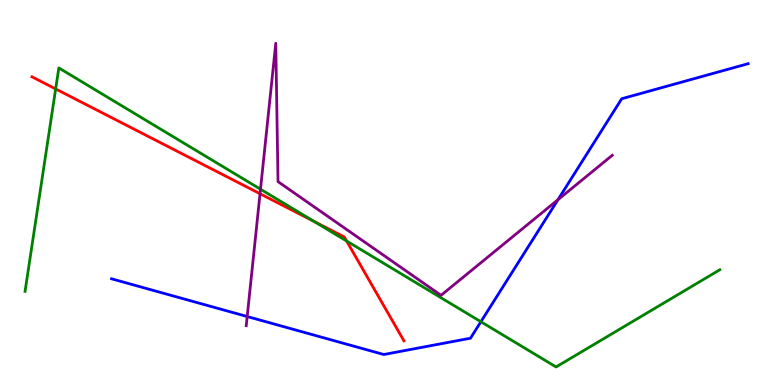[{'lines': ['blue', 'red'], 'intersections': []}, {'lines': ['green', 'red'], 'intersections': [{'x': 0.718, 'y': 7.69}, {'x': 4.06, 'y': 4.24}, {'x': 4.47, 'y': 3.74}]}, {'lines': ['purple', 'red'], 'intersections': [{'x': 3.36, 'y': 4.97}]}, {'lines': ['blue', 'green'], 'intersections': [{'x': 6.21, 'y': 1.64}]}, {'lines': ['blue', 'purple'], 'intersections': [{'x': 3.19, 'y': 1.78}, {'x': 7.2, 'y': 4.81}]}, {'lines': ['green', 'purple'], 'intersections': [{'x': 3.36, 'y': 5.09}]}]